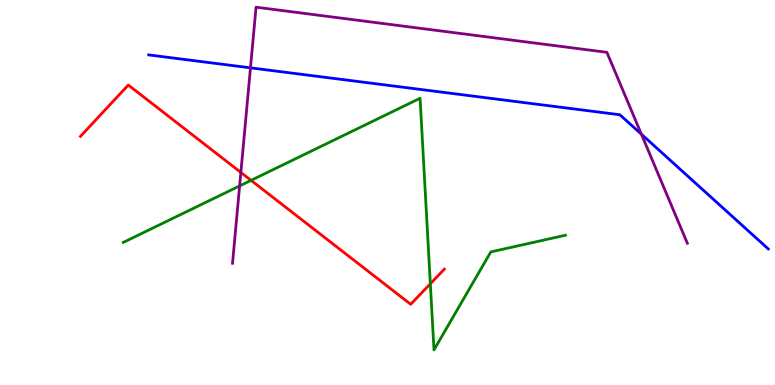[{'lines': ['blue', 'red'], 'intersections': []}, {'lines': ['green', 'red'], 'intersections': [{'x': 3.24, 'y': 5.32}, {'x': 5.55, 'y': 2.63}]}, {'lines': ['purple', 'red'], 'intersections': [{'x': 3.11, 'y': 5.52}]}, {'lines': ['blue', 'green'], 'intersections': []}, {'lines': ['blue', 'purple'], 'intersections': [{'x': 3.23, 'y': 8.24}, {'x': 8.28, 'y': 6.51}]}, {'lines': ['green', 'purple'], 'intersections': [{'x': 3.09, 'y': 5.17}]}]